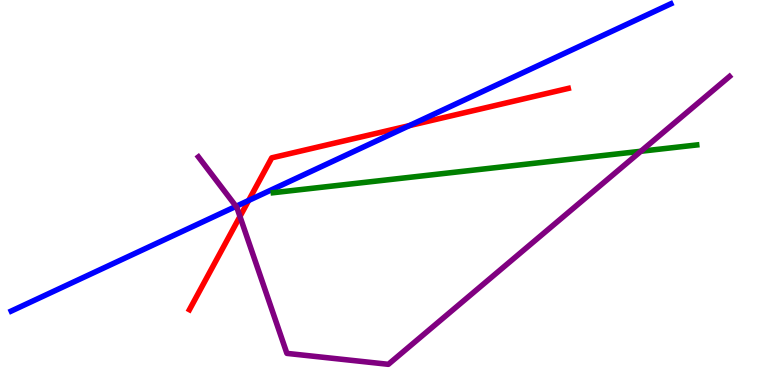[{'lines': ['blue', 'red'], 'intersections': [{'x': 3.21, 'y': 4.79}, {'x': 5.28, 'y': 6.74}]}, {'lines': ['green', 'red'], 'intersections': []}, {'lines': ['purple', 'red'], 'intersections': [{'x': 3.1, 'y': 4.38}]}, {'lines': ['blue', 'green'], 'intersections': []}, {'lines': ['blue', 'purple'], 'intersections': [{'x': 3.05, 'y': 4.64}]}, {'lines': ['green', 'purple'], 'intersections': [{'x': 8.27, 'y': 6.07}]}]